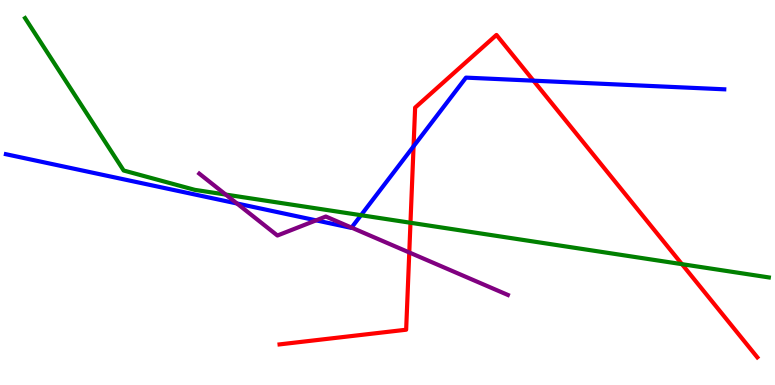[{'lines': ['blue', 'red'], 'intersections': [{'x': 5.34, 'y': 6.2}, {'x': 6.88, 'y': 7.9}]}, {'lines': ['green', 'red'], 'intersections': [{'x': 5.3, 'y': 4.21}, {'x': 8.8, 'y': 3.14}]}, {'lines': ['purple', 'red'], 'intersections': [{'x': 5.28, 'y': 3.44}]}, {'lines': ['blue', 'green'], 'intersections': [{'x': 4.66, 'y': 4.41}]}, {'lines': ['blue', 'purple'], 'intersections': [{'x': 3.06, 'y': 4.71}, {'x': 4.08, 'y': 4.28}, {'x': 4.54, 'y': 4.09}]}, {'lines': ['green', 'purple'], 'intersections': [{'x': 2.91, 'y': 4.95}]}]